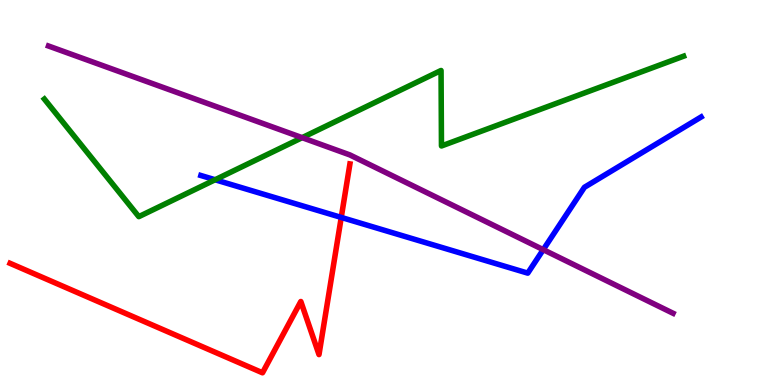[{'lines': ['blue', 'red'], 'intersections': [{'x': 4.4, 'y': 4.35}]}, {'lines': ['green', 'red'], 'intersections': []}, {'lines': ['purple', 'red'], 'intersections': []}, {'lines': ['blue', 'green'], 'intersections': [{'x': 2.78, 'y': 5.33}]}, {'lines': ['blue', 'purple'], 'intersections': [{'x': 7.01, 'y': 3.52}]}, {'lines': ['green', 'purple'], 'intersections': [{'x': 3.9, 'y': 6.42}]}]